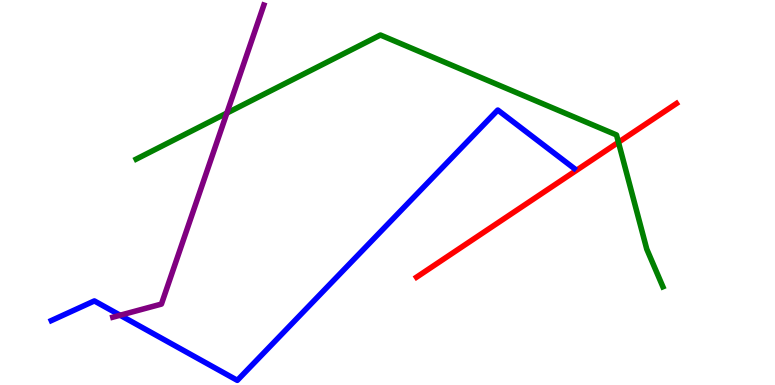[{'lines': ['blue', 'red'], 'intersections': []}, {'lines': ['green', 'red'], 'intersections': [{'x': 7.98, 'y': 6.3}]}, {'lines': ['purple', 'red'], 'intersections': []}, {'lines': ['blue', 'green'], 'intersections': []}, {'lines': ['blue', 'purple'], 'intersections': [{'x': 1.55, 'y': 1.81}]}, {'lines': ['green', 'purple'], 'intersections': [{'x': 2.93, 'y': 7.06}]}]